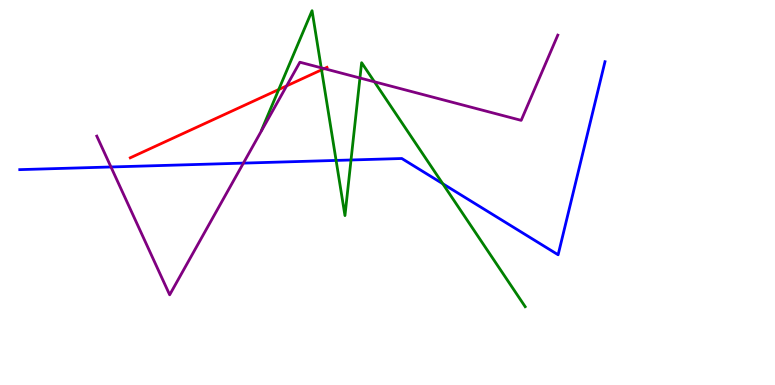[{'lines': ['blue', 'red'], 'intersections': []}, {'lines': ['green', 'red'], 'intersections': [{'x': 3.6, 'y': 7.67}, {'x': 4.15, 'y': 8.19}]}, {'lines': ['purple', 'red'], 'intersections': [{'x': 3.7, 'y': 7.77}, {'x': 4.18, 'y': 8.22}]}, {'lines': ['blue', 'green'], 'intersections': [{'x': 4.34, 'y': 5.83}, {'x': 4.53, 'y': 5.84}, {'x': 5.71, 'y': 5.23}]}, {'lines': ['blue', 'purple'], 'intersections': [{'x': 1.43, 'y': 5.66}, {'x': 3.14, 'y': 5.76}]}, {'lines': ['green', 'purple'], 'intersections': [{'x': 4.14, 'y': 8.24}, {'x': 4.64, 'y': 7.97}, {'x': 4.83, 'y': 7.88}]}]